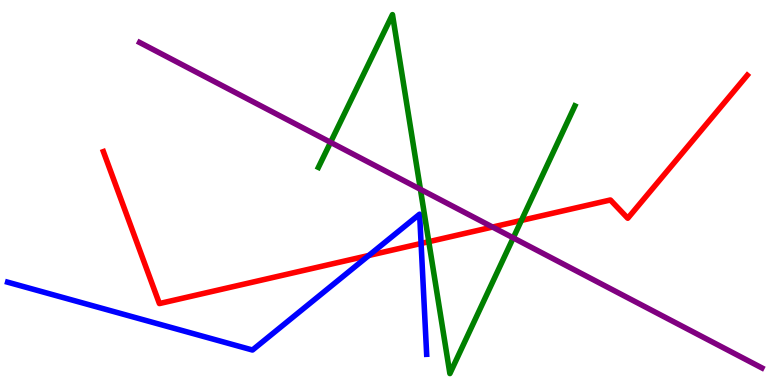[{'lines': ['blue', 'red'], 'intersections': [{'x': 4.76, 'y': 3.36}, {'x': 5.43, 'y': 3.68}]}, {'lines': ['green', 'red'], 'intersections': [{'x': 5.53, 'y': 3.72}, {'x': 6.73, 'y': 4.27}]}, {'lines': ['purple', 'red'], 'intersections': [{'x': 6.36, 'y': 4.1}]}, {'lines': ['blue', 'green'], 'intersections': []}, {'lines': ['blue', 'purple'], 'intersections': []}, {'lines': ['green', 'purple'], 'intersections': [{'x': 4.27, 'y': 6.3}, {'x': 5.42, 'y': 5.08}, {'x': 6.62, 'y': 3.82}]}]